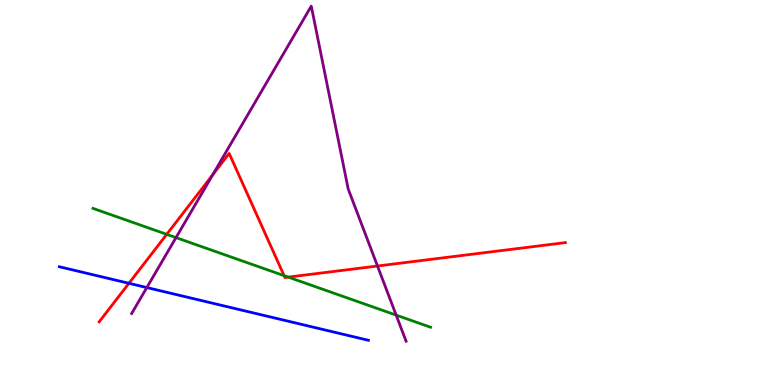[{'lines': ['blue', 'red'], 'intersections': [{'x': 1.66, 'y': 2.64}]}, {'lines': ['green', 'red'], 'intersections': [{'x': 2.15, 'y': 3.91}, {'x': 3.67, 'y': 2.84}, {'x': 3.72, 'y': 2.8}]}, {'lines': ['purple', 'red'], 'intersections': [{'x': 2.75, 'y': 5.46}, {'x': 4.87, 'y': 3.09}]}, {'lines': ['blue', 'green'], 'intersections': []}, {'lines': ['blue', 'purple'], 'intersections': [{'x': 1.89, 'y': 2.53}]}, {'lines': ['green', 'purple'], 'intersections': [{'x': 2.27, 'y': 3.83}, {'x': 5.11, 'y': 1.82}]}]